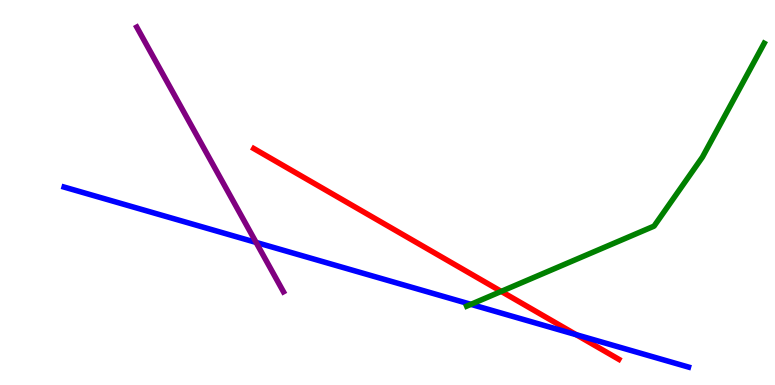[{'lines': ['blue', 'red'], 'intersections': [{'x': 7.44, 'y': 1.31}]}, {'lines': ['green', 'red'], 'intersections': [{'x': 6.47, 'y': 2.43}]}, {'lines': ['purple', 'red'], 'intersections': []}, {'lines': ['blue', 'green'], 'intersections': [{'x': 6.08, 'y': 2.09}]}, {'lines': ['blue', 'purple'], 'intersections': [{'x': 3.3, 'y': 3.7}]}, {'lines': ['green', 'purple'], 'intersections': []}]